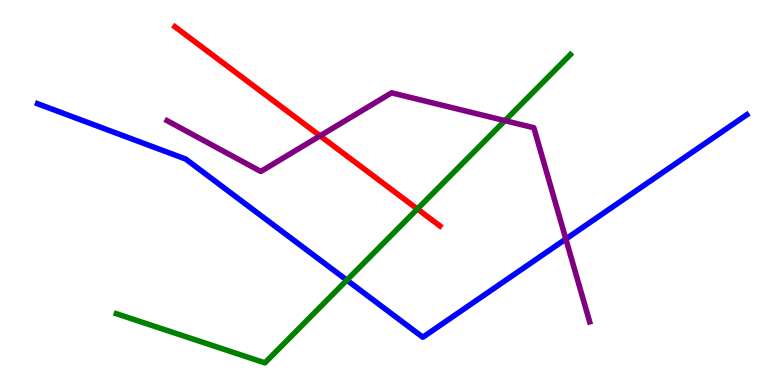[{'lines': ['blue', 'red'], 'intersections': []}, {'lines': ['green', 'red'], 'intersections': [{'x': 5.39, 'y': 4.57}]}, {'lines': ['purple', 'red'], 'intersections': [{'x': 4.13, 'y': 6.47}]}, {'lines': ['blue', 'green'], 'intersections': [{'x': 4.48, 'y': 2.72}]}, {'lines': ['blue', 'purple'], 'intersections': [{'x': 7.3, 'y': 3.79}]}, {'lines': ['green', 'purple'], 'intersections': [{'x': 6.52, 'y': 6.87}]}]